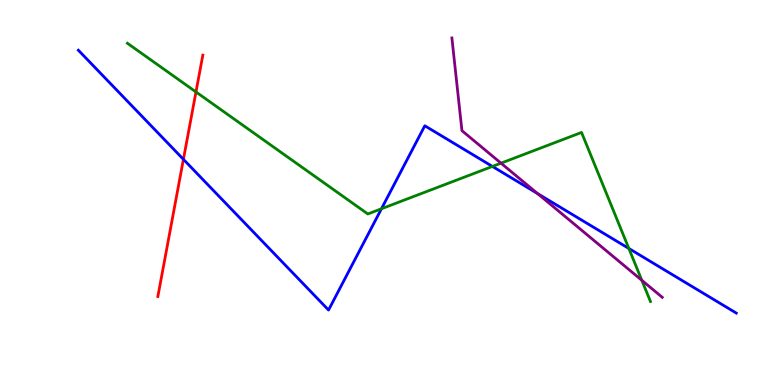[{'lines': ['blue', 'red'], 'intersections': [{'x': 2.37, 'y': 5.86}]}, {'lines': ['green', 'red'], 'intersections': [{'x': 2.53, 'y': 7.61}]}, {'lines': ['purple', 'red'], 'intersections': []}, {'lines': ['blue', 'green'], 'intersections': [{'x': 4.92, 'y': 4.58}, {'x': 6.35, 'y': 5.68}, {'x': 8.11, 'y': 3.55}]}, {'lines': ['blue', 'purple'], 'intersections': [{'x': 6.94, 'y': 4.97}]}, {'lines': ['green', 'purple'], 'intersections': [{'x': 6.46, 'y': 5.76}, {'x': 8.28, 'y': 2.72}]}]